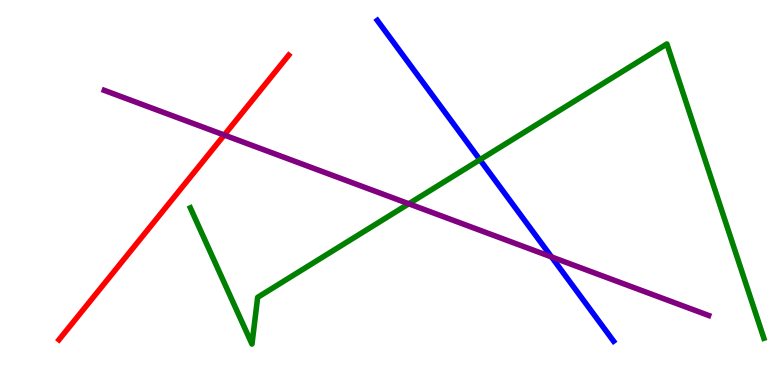[{'lines': ['blue', 'red'], 'intersections': []}, {'lines': ['green', 'red'], 'intersections': []}, {'lines': ['purple', 'red'], 'intersections': [{'x': 2.89, 'y': 6.49}]}, {'lines': ['blue', 'green'], 'intersections': [{'x': 6.19, 'y': 5.85}]}, {'lines': ['blue', 'purple'], 'intersections': [{'x': 7.12, 'y': 3.33}]}, {'lines': ['green', 'purple'], 'intersections': [{'x': 5.27, 'y': 4.71}]}]